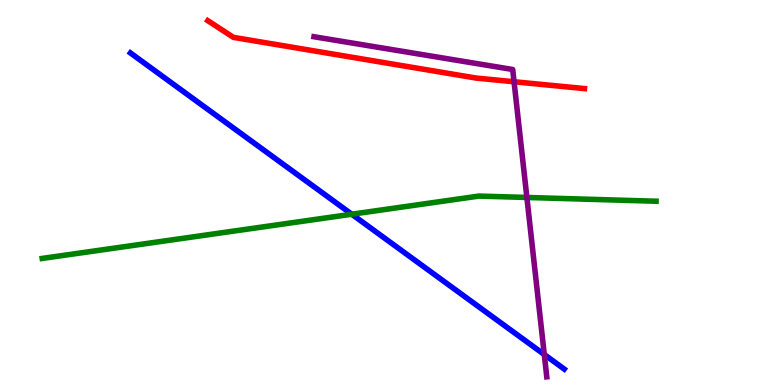[{'lines': ['blue', 'red'], 'intersections': []}, {'lines': ['green', 'red'], 'intersections': []}, {'lines': ['purple', 'red'], 'intersections': [{'x': 6.63, 'y': 7.88}]}, {'lines': ['blue', 'green'], 'intersections': [{'x': 4.54, 'y': 4.44}]}, {'lines': ['blue', 'purple'], 'intersections': [{'x': 7.02, 'y': 0.792}]}, {'lines': ['green', 'purple'], 'intersections': [{'x': 6.8, 'y': 4.87}]}]